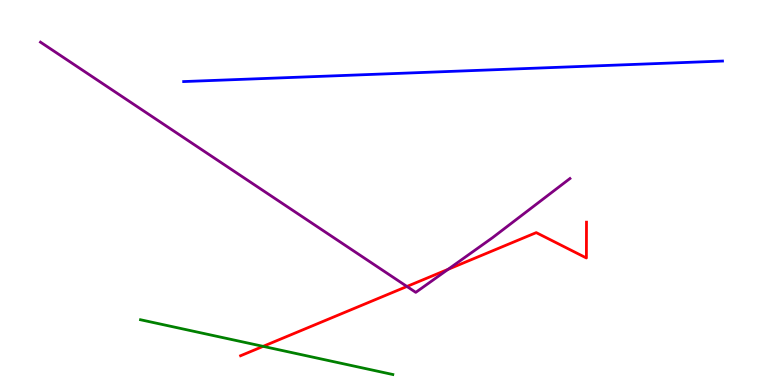[{'lines': ['blue', 'red'], 'intersections': []}, {'lines': ['green', 'red'], 'intersections': [{'x': 3.4, 'y': 1.0}]}, {'lines': ['purple', 'red'], 'intersections': [{'x': 5.25, 'y': 2.56}, {'x': 5.78, 'y': 3.0}]}, {'lines': ['blue', 'green'], 'intersections': []}, {'lines': ['blue', 'purple'], 'intersections': []}, {'lines': ['green', 'purple'], 'intersections': []}]